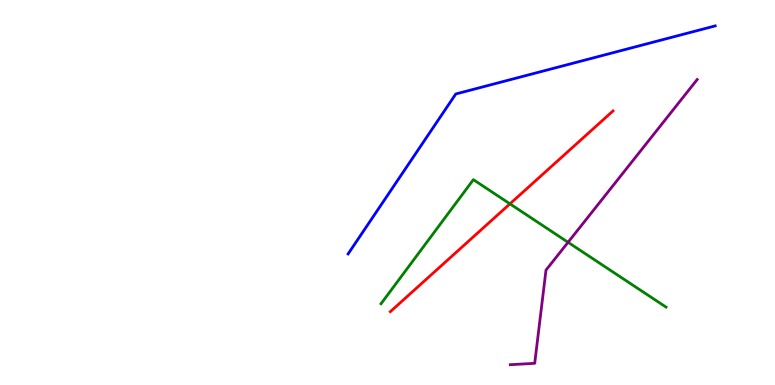[{'lines': ['blue', 'red'], 'intersections': []}, {'lines': ['green', 'red'], 'intersections': [{'x': 6.58, 'y': 4.71}]}, {'lines': ['purple', 'red'], 'intersections': []}, {'lines': ['blue', 'green'], 'intersections': []}, {'lines': ['blue', 'purple'], 'intersections': []}, {'lines': ['green', 'purple'], 'intersections': [{'x': 7.33, 'y': 3.71}]}]